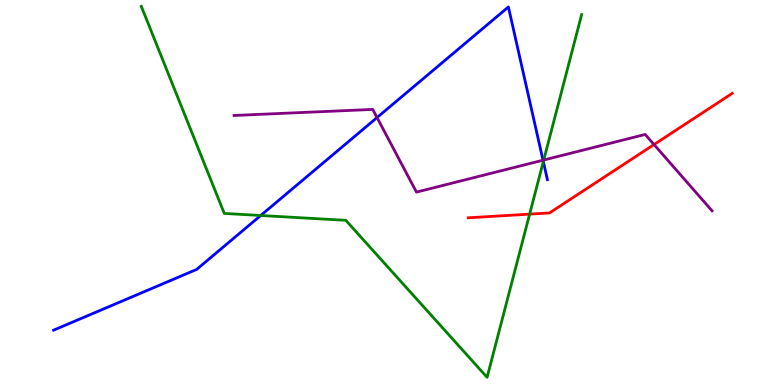[{'lines': ['blue', 'red'], 'intersections': []}, {'lines': ['green', 'red'], 'intersections': [{'x': 6.83, 'y': 4.44}]}, {'lines': ['purple', 'red'], 'intersections': [{'x': 8.44, 'y': 6.25}]}, {'lines': ['blue', 'green'], 'intersections': [{'x': 3.36, 'y': 4.4}, {'x': 7.01, 'y': 5.8}]}, {'lines': ['blue', 'purple'], 'intersections': [{'x': 4.87, 'y': 6.95}, {'x': 7.01, 'y': 5.84}]}, {'lines': ['green', 'purple'], 'intersections': [{'x': 7.02, 'y': 5.84}]}]